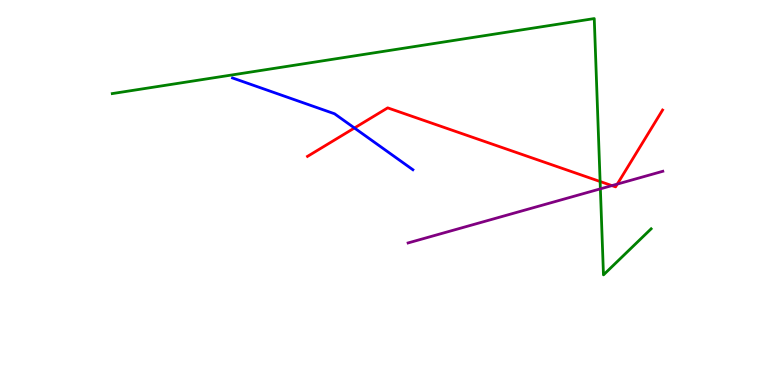[{'lines': ['blue', 'red'], 'intersections': [{'x': 4.57, 'y': 6.68}]}, {'lines': ['green', 'red'], 'intersections': [{'x': 7.74, 'y': 5.29}]}, {'lines': ['purple', 'red'], 'intersections': [{'x': 7.9, 'y': 5.18}, {'x': 7.97, 'y': 5.22}]}, {'lines': ['blue', 'green'], 'intersections': []}, {'lines': ['blue', 'purple'], 'intersections': []}, {'lines': ['green', 'purple'], 'intersections': [{'x': 7.75, 'y': 5.09}]}]